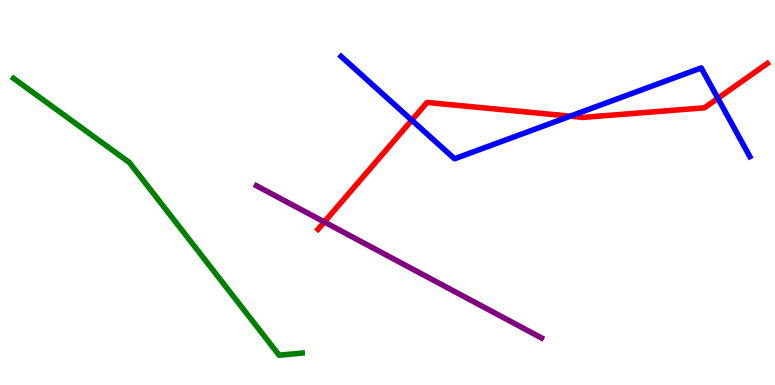[{'lines': ['blue', 'red'], 'intersections': [{'x': 5.31, 'y': 6.88}, {'x': 7.36, 'y': 6.98}, {'x': 9.26, 'y': 7.45}]}, {'lines': ['green', 'red'], 'intersections': []}, {'lines': ['purple', 'red'], 'intersections': [{'x': 4.18, 'y': 4.23}]}, {'lines': ['blue', 'green'], 'intersections': []}, {'lines': ['blue', 'purple'], 'intersections': []}, {'lines': ['green', 'purple'], 'intersections': []}]